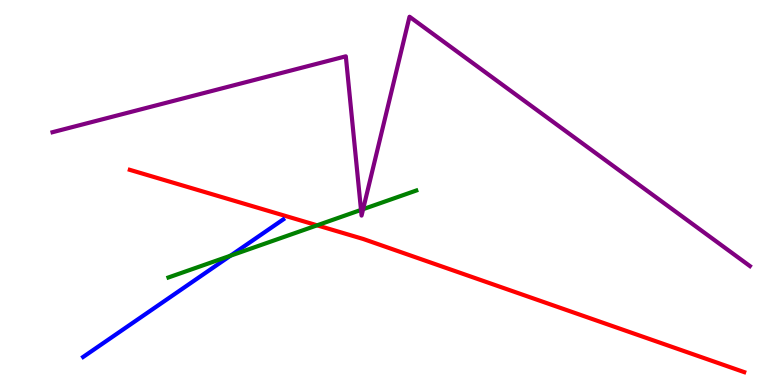[{'lines': ['blue', 'red'], 'intersections': []}, {'lines': ['green', 'red'], 'intersections': [{'x': 4.09, 'y': 4.15}]}, {'lines': ['purple', 'red'], 'intersections': []}, {'lines': ['blue', 'green'], 'intersections': [{'x': 2.97, 'y': 3.36}]}, {'lines': ['blue', 'purple'], 'intersections': []}, {'lines': ['green', 'purple'], 'intersections': [{'x': 4.66, 'y': 4.55}, {'x': 4.69, 'y': 4.57}]}]